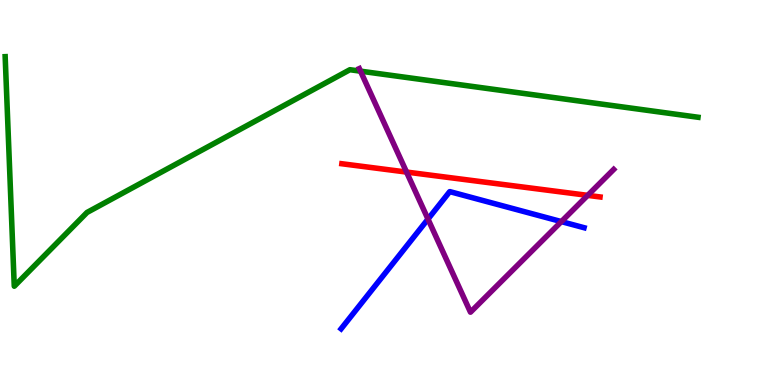[{'lines': ['blue', 'red'], 'intersections': []}, {'lines': ['green', 'red'], 'intersections': []}, {'lines': ['purple', 'red'], 'intersections': [{'x': 5.25, 'y': 5.53}, {'x': 7.58, 'y': 4.93}]}, {'lines': ['blue', 'green'], 'intersections': []}, {'lines': ['blue', 'purple'], 'intersections': [{'x': 5.52, 'y': 4.31}, {'x': 7.24, 'y': 4.24}]}, {'lines': ['green', 'purple'], 'intersections': [{'x': 4.65, 'y': 8.15}]}]